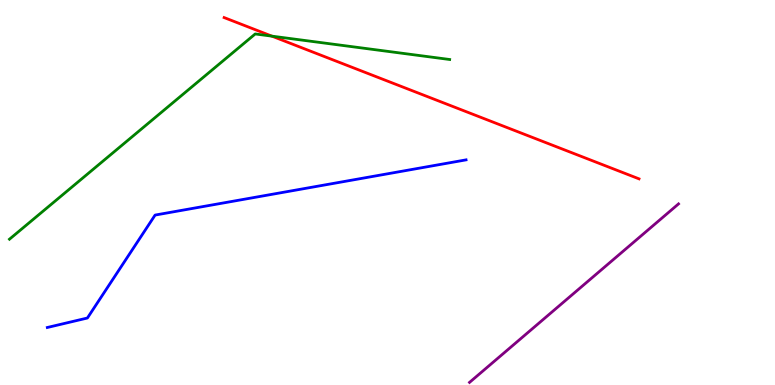[{'lines': ['blue', 'red'], 'intersections': []}, {'lines': ['green', 'red'], 'intersections': [{'x': 3.51, 'y': 9.06}]}, {'lines': ['purple', 'red'], 'intersections': []}, {'lines': ['blue', 'green'], 'intersections': []}, {'lines': ['blue', 'purple'], 'intersections': []}, {'lines': ['green', 'purple'], 'intersections': []}]